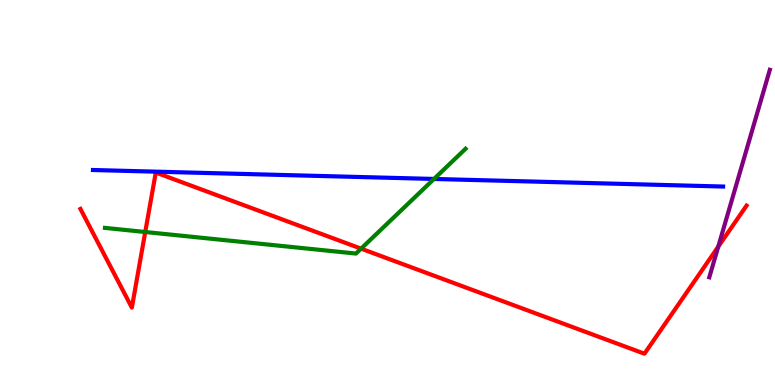[{'lines': ['blue', 'red'], 'intersections': []}, {'lines': ['green', 'red'], 'intersections': [{'x': 1.87, 'y': 3.97}, {'x': 4.66, 'y': 3.54}]}, {'lines': ['purple', 'red'], 'intersections': [{'x': 9.27, 'y': 3.59}]}, {'lines': ['blue', 'green'], 'intersections': [{'x': 5.6, 'y': 5.35}]}, {'lines': ['blue', 'purple'], 'intersections': []}, {'lines': ['green', 'purple'], 'intersections': []}]